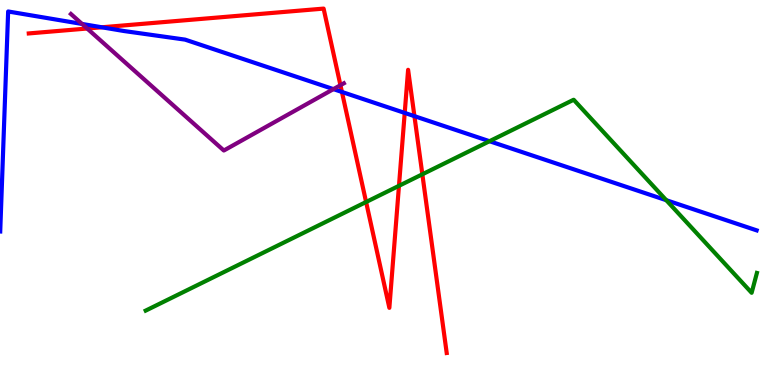[{'lines': ['blue', 'red'], 'intersections': [{'x': 1.31, 'y': 9.29}, {'x': 4.41, 'y': 7.61}, {'x': 5.22, 'y': 7.07}, {'x': 5.35, 'y': 6.98}]}, {'lines': ['green', 'red'], 'intersections': [{'x': 4.72, 'y': 4.75}, {'x': 5.15, 'y': 5.17}, {'x': 5.45, 'y': 5.47}]}, {'lines': ['purple', 'red'], 'intersections': [{'x': 1.12, 'y': 9.26}, {'x': 4.39, 'y': 7.79}]}, {'lines': ['blue', 'green'], 'intersections': [{'x': 6.32, 'y': 6.33}, {'x': 8.6, 'y': 4.8}]}, {'lines': ['blue', 'purple'], 'intersections': [{'x': 1.06, 'y': 9.38}, {'x': 4.3, 'y': 7.69}]}, {'lines': ['green', 'purple'], 'intersections': []}]